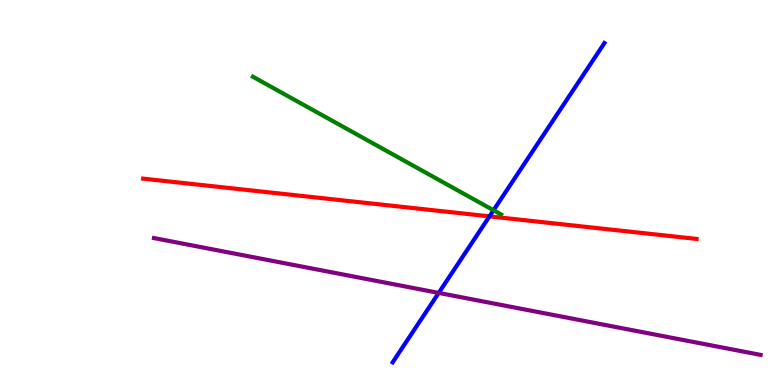[{'lines': ['blue', 'red'], 'intersections': [{'x': 6.32, 'y': 4.38}]}, {'lines': ['green', 'red'], 'intersections': []}, {'lines': ['purple', 'red'], 'intersections': []}, {'lines': ['blue', 'green'], 'intersections': [{'x': 6.37, 'y': 4.54}]}, {'lines': ['blue', 'purple'], 'intersections': [{'x': 5.66, 'y': 2.39}]}, {'lines': ['green', 'purple'], 'intersections': []}]